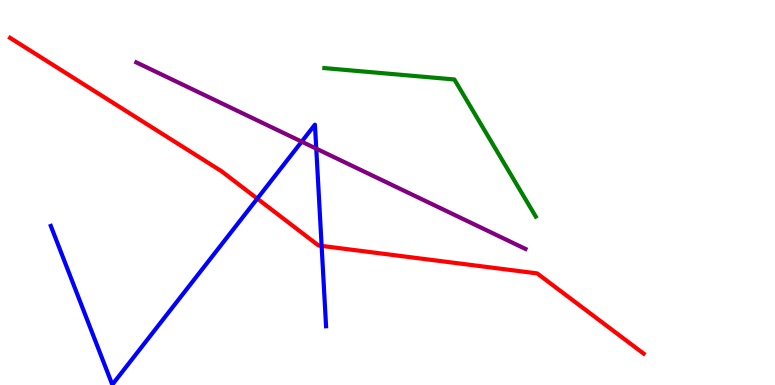[{'lines': ['blue', 'red'], 'intersections': [{'x': 3.32, 'y': 4.84}, {'x': 4.15, 'y': 3.61}]}, {'lines': ['green', 'red'], 'intersections': []}, {'lines': ['purple', 'red'], 'intersections': []}, {'lines': ['blue', 'green'], 'intersections': []}, {'lines': ['blue', 'purple'], 'intersections': [{'x': 3.89, 'y': 6.32}, {'x': 4.08, 'y': 6.14}]}, {'lines': ['green', 'purple'], 'intersections': []}]